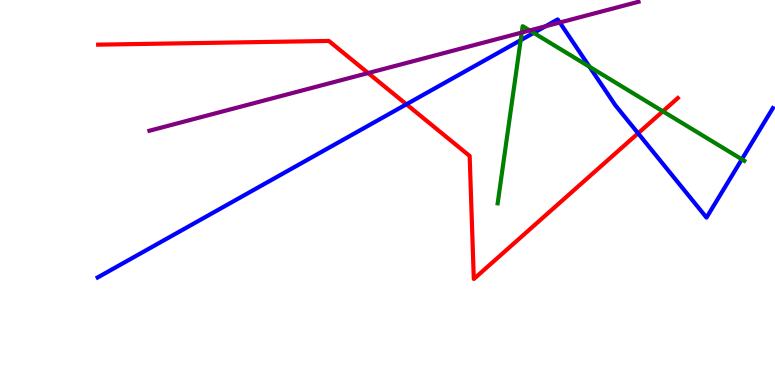[{'lines': ['blue', 'red'], 'intersections': [{'x': 5.24, 'y': 7.29}, {'x': 8.23, 'y': 6.54}]}, {'lines': ['green', 'red'], 'intersections': [{'x': 8.55, 'y': 7.11}]}, {'lines': ['purple', 'red'], 'intersections': [{'x': 4.75, 'y': 8.1}]}, {'lines': ['blue', 'green'], 'intersections': [{'x': 6.72, 'y': 8.96}, {'x': 6.89, 'y': 9.15}, {'x': 7.61, 'y': 8.27}, {'x': 9.57, 'y': 5.86}]}, {'lines': ['blue', 'purple'], 'intersections': [{'x': 7.04, 'y': 9.32}, {'x': 7.22, 'y': 9.41}]}, {'lines': ['green', 'purple'], 'intersections': [{'x': 6.73, 'y': 9.15}, {'x': 6.83, 'y': 9.21}]}]